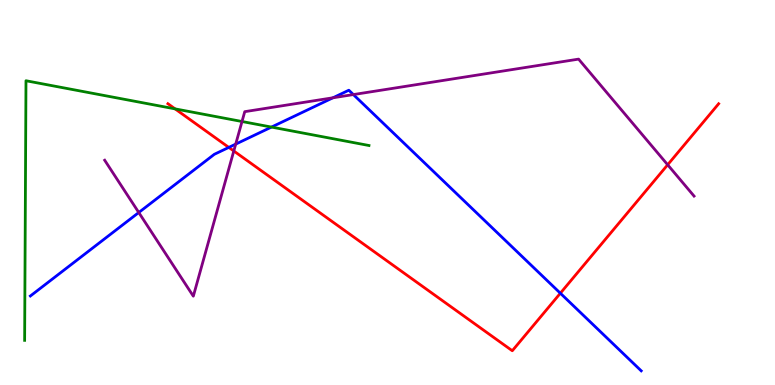[{'lines': ['blue', 'red'], 'intersections': [{'x': 2.95, 'y': 6.17}, {'x': 7.23, 'y': 2.38}]}, {'lines': ['green', 'red'], 'intersections': [{'x': 2.26, 'y': 7.17}]}, {'lines': ['purple', 'red'], 'intersections': [{'x': 3.02, 'y': 6.08}, {'x': 8.62, 'y': 5.72}]}, {'lines': ['blue', 'green'], 'intersections': [{'x': 3.5, 'y': 6.7}]}, {'lines': ['blue', 'purple'], 'intersections': [{'x': 1.79, 'y': 4.48}, {'x': 3.04, 'y': 6.26}, {'x': 4.3, 'y': 7.46}, {'x': 4.56, 'y': 7.54}]}, {'lines': ['green', 'purple'], 'intersections': [{'x': 3.12, 'y': 6.84}]}]